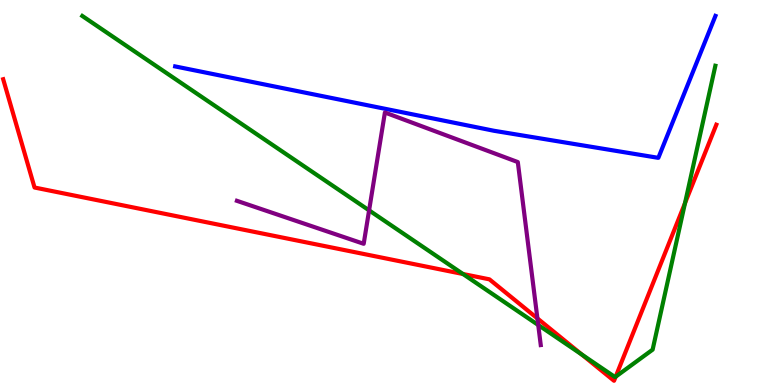[{'lines': ['blue', 'red'], 'intersections': []}, {'lines': ['green', 'red'], 'intersections': [{'x': 5.97, 'y': 2.88}, {'x': 7.51, 'y': 0.792}, {'x': 7.94, 'y': 0.216}, {'x': 8.84, 'y': 4.72}]}, {'lines': ['purple', 'red'], 'intersections': [{'x': 6.93, 'y': 1.73}]}, {'lines': ['blue', 'green'], 'intersections': []}, {'lines': ['blue', 'purple'], 'intersections': []}, {'lines': ['green', 'purple'], 'intersections': [{'x': 4.76, 'y': 4.54}, {'x': 6.95, 'y': 1.56}]}]